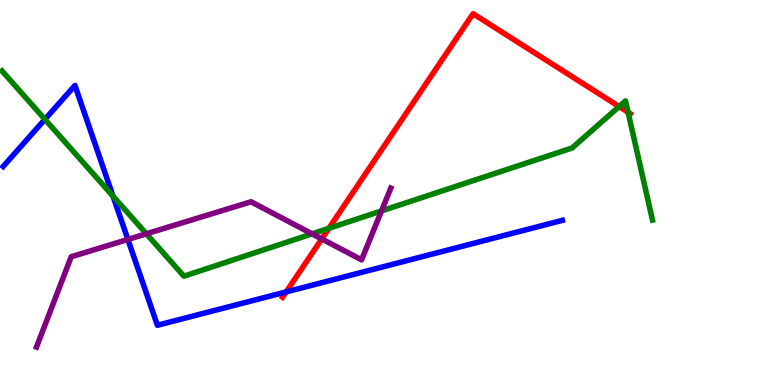[{'lines': ['blue', 'red'], 'intersections': [{'x': 3.69, 'y': 2.42}]}, {'lines': ['green', 'red'], 'intersections': [{'x': 4.24, 'y': 4.07}, {'x': 7.99, 'y': 7.23}, {'x': 8.1, 'y': 7.09}]}, {'lines': ['purple', 'red'], 'intersections': [{'x': 4.15, 'y': 3.79}]}, {'lines': ['blue', 'green'], 'intersections': [{'x': 0.58, 'y': 6.9}, {'x': 1.46, 'y': 4.9}]}, {'lines': ['blue', 'purple'], 'intersections': [{'x': 1.65, 'y': 3.78}]}, {'lines': ['green', 'purple'], 'intersections': [{'x': 1.89, 'y': 3.93}, {'x': 4.03, 'y': 3.93}, {'x': 4.92, 'y': 4.52}]}]